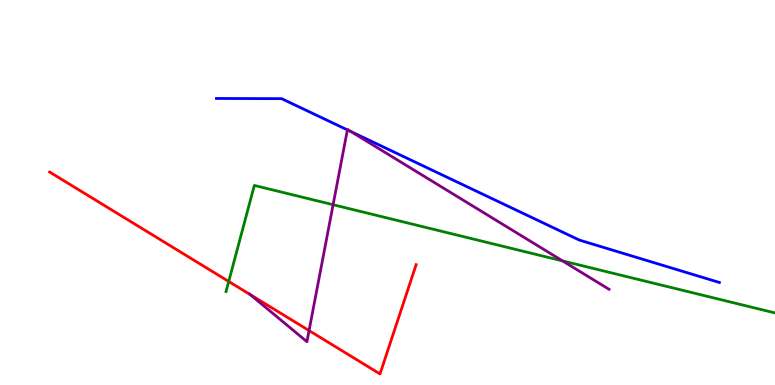[{'lines': ['blue', 'red'], 'intersections': []}, {'lines': ['green', 'red'], 'intersections': [{'x': 2.95, 'y': 2.69}]}, {'lines': ['purple', 'red'], 'intersections': [{'x': 3.23, 'y': 2.35}, {'x': 3.99, 'y': 1.41}]}, {'lines': ['blue', 'green'], 'intersections': []}, {'lines': ['blue', 'purple'], 'intersections': [{'x': 4.48, 'y': 6.63}, {'x': 4.53, 'y': 6.58}]}, {'lines': ['green', 'purple'], 'intersections': [{'x': 4.3, 'y': 4.68}, {'x': 7.26, 'y': 3.22}]}]